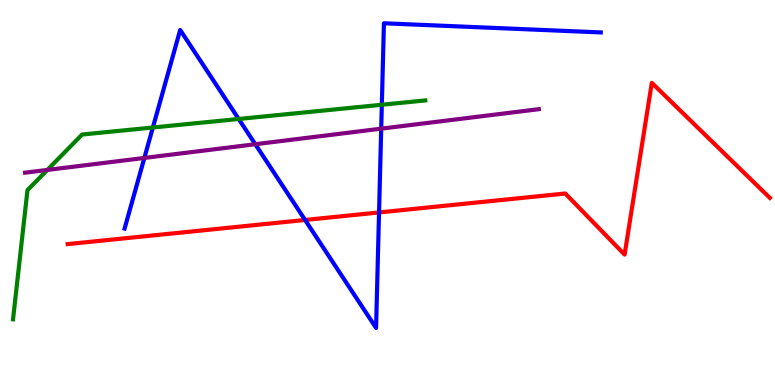[{'lines': ['blue', 'red'], 'intersections': [{'x': 3.94, 'y': 4.29}, {'x': 4.89, 'y': 4.48}]}, {'lines': ['green', 'red'], 'intersections': []}, {'lines': ['purple', 'red'], 'intersections': []}, {'lines': ['blue', 'green'], 'intersections': [{'x': 1.97, 'y': 6.69}, {'x': 3.08, 'y': 6.91}, {'x': 4.93, 'y': 7.28}]}, {'lines': ['blue', 'purple'], 'intersections': [{'x': 1.86, 'y': 5.9}, {'x': 3.29, 'y': 6.25}, {'x': 4.92, 'y': 6.66}]}, {'lines': ['green', 'purple'], 'intersections': [{'x': 0.611, 'y': 5.59}]}]